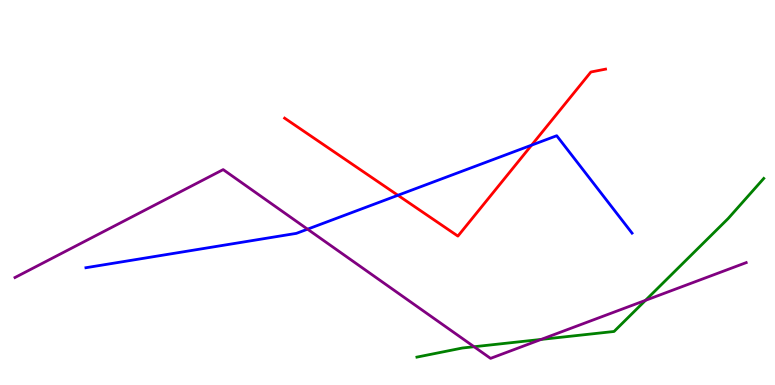[{'lines': ['blue', 'red'], 'intersections': [{'x': 5.13, 'y': 4.93}, {'x': 6.86, 'y': 6.23}]}, {'lines': ['green', 'red'], 'intersections': []}, {'lines': ['purple', 'red'], 'intersections': []}, {'lines': ['blue', 'green'], 'intersections': []}, {'lines': ['blue', 'purple'], 'intersections': [{'x': 3.97, 'y': 4.05}]}, {'lines': ['green', 'purple'], 'intersections': [{'x': 6.12, 'y': 0.994}, {'x': 6.98, 'y': 1.18}, {'x': 8.33, 'y': 2.2}]}]